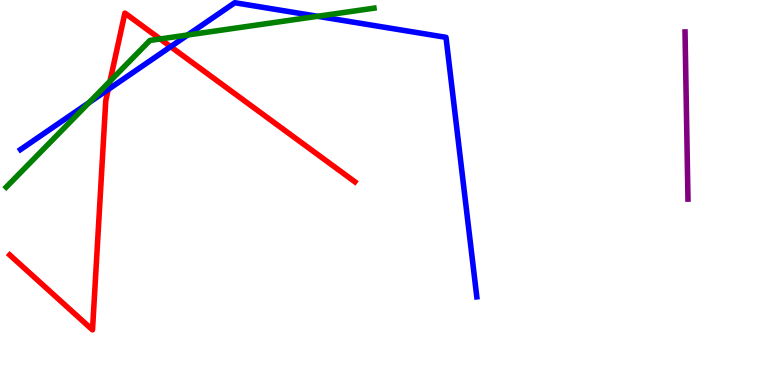[{'lines': ['blue', 'red'], 'intersections': [{'x': 1.4, 'y': 7.68}, {'x': 2.2, 'y': 8.79}]}, {'lines': ['green', 'red'], 'intersections': [{'x': 1.42, 'y': 7.89}, {'x': 2.07, 'y': 8.99}]}, {'lines': ['purple', 'red'], 'intersections': []}, {'lines': ['blue', 'green'], 'intersections': [{'x': 1.15, 'y': 7.34}, {'x': 2.42, 'y': 9.09}, {'x': 4.1, 'y': 9.58}]}, {'lines': ['blue', 'purple'], 'intersections': []}, {'lines': ['green', 'purple'], 'intersections': []}]